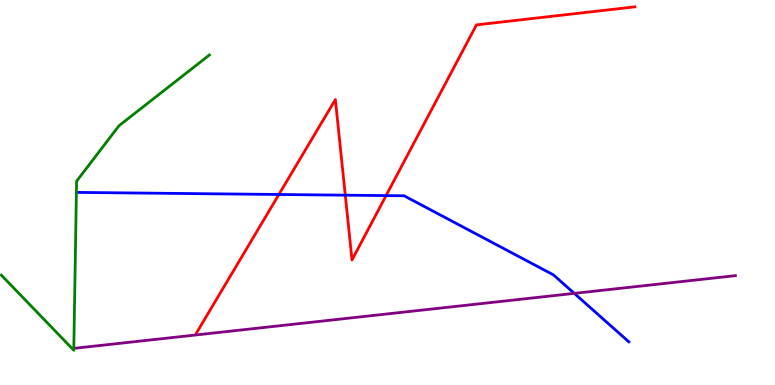[{'lines': ['blue', 'red'], 'intersections': [{'x': 3.6, 'y': 4.95}, {'x': 4.46, 'y': 4.93}, {'x': 4.98, 'y': 4.92}]}, {'lines': ['green', 'red'], 'intersections': []}, {'lines': ['purple', 'red'], 'intersections': []}, {'lines': ['blue', 'green'], 'intersections': []}, {'lines': ['blue', 'purple'], 'intersections': [{'x': 7.41, 'y': 2.38}]}, {'lines': ['green', 'purple'], 'intersections': []}]